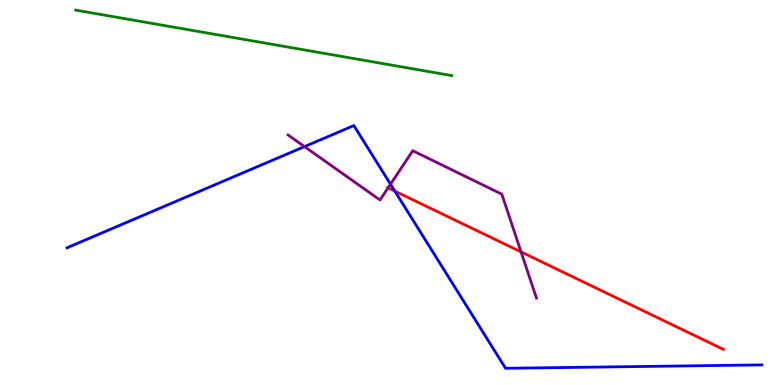[{'lines': ['blue', 'red'], 'intersections': [{'x': 5.09, 'y': 5.04}]}, {'lines': ['green', 'red'], 'intersections': []}, {'lines': ['purple', 'red'], 'intersections': [{'x': 5.01, 'y': 5.12}, {'x': 6.72, 'y': 3.46}]}, {'lines': ['blue', 'green'], 'intersections': []}, {'lines': ['blue', 'purple'], 'intersections': [{'x': 3.93, 'y': 6.19}, {'x': 5.04, 'y': 5.22}]}, {'lines': ['green', 'purple'], 'intersections': []}]